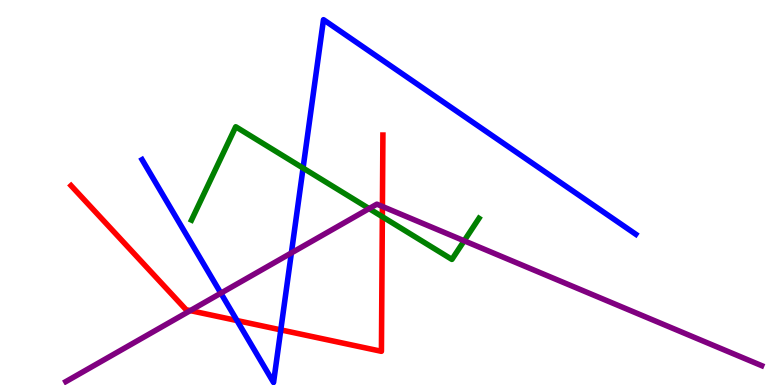[{'lines': ['blue', 'red'], 'intersections': [{'x': 3.06, 'y': 1.67}, {'x': 3.62, 'y': 1.43}]}, {'lines': ['green', 'red'], 'intersections': [{'x': 4.93, 'y': 4.37}]}, {'lines': ['purple', 'red'], 'intersections': [{'x': 2.46, 'y': 1.93}, {'x': 4.93, 'y': 4.64}]}, {'lines': ['blue', 'green'], 'intersections': [{'x': 3.91, 'y': 5.63}]}, {'lines': ['blue', 'purple'], 'intersections': [{'x': 2.85, 'y': 2.39}, {'x': 3.76, 'y': 3.43}]}, {'lines': ['green', 'purple'], 'intersections': [{'x': 4.76, 'y': 4.58}, {'x': 5.99, 'y': 3.75}]}]